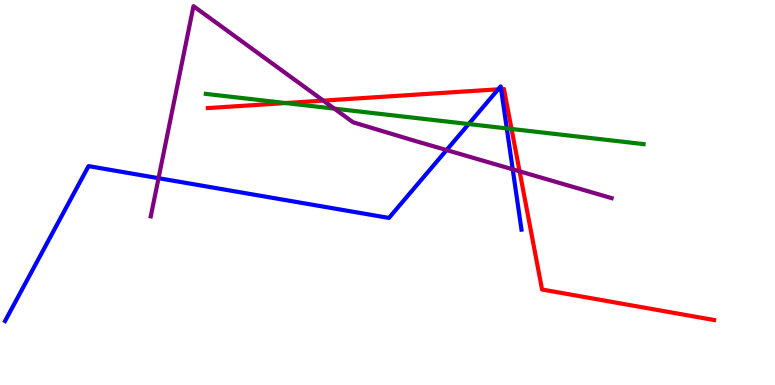[{'lines': ['blue', 'red'], 'intersections': [{'x': 6.43, 'y': 7.68}, {'x': 6.47, 'y': 7.68}]}, {'lines': ['green', 'red'], 'intersections': [{'x': 3.69, 'y': 7.32}, {'x': 6.6, 'y': 6.65}]}, {'lines': ['purple', 'red'], 'intersections': [{'x': 4.17, 'y': 7.39}, {'x': 6.7, 'y': 5.55}]}, {'lines': ['blue', 'green'], 'intersections': [{'x': 6.05, 'y': 6.78}, {'x': 6.54, 'y': 6.66}]}, {'lines': ['blue', 'purple'], 'intersections': [{'x': 2.05, 'y': 5.37}, {'x': 5.76, 'y': 6.1}, {'x': 6.62, 'y': 5.6}]}, {'lines': ['green', 'purple'], 'intersections': [{'x': 4.31, 'y': 7.18}]}]